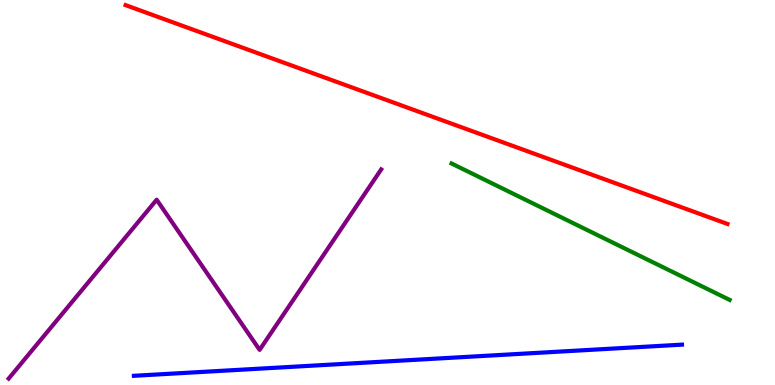[{'lines': ['blue', 'red'], 'intersections': []}, {'lines': ['green', 'red'], 'intersections': []}, {'lines': ['purple', 'red'], 'intersections': []}, {'lines': ['blue', 'green'], 'intersections': []}, {'lines': ['blue', 'purple'], 'intersections': []}, {'lines': ['green', 'purple'], 'intersections': []}]